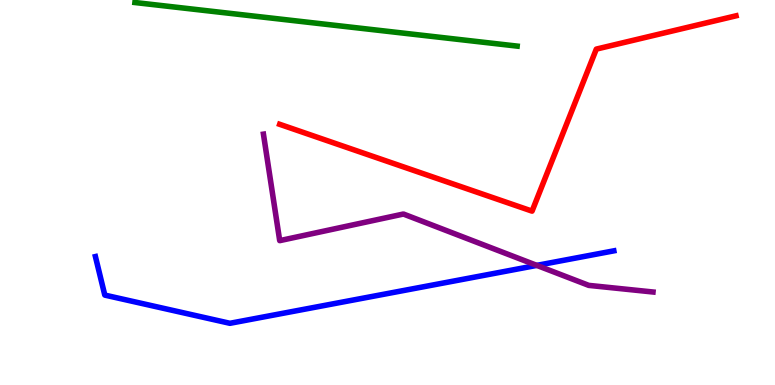[{'lines': ['blue', 'red'], 'intersections': []}, {'lines': ['green', 'red'], 'intersections': []}, {'lines': ['purple', 'red'], 'intersections': []}, {'lines': ['blue', 'green'], 'intersections': []}, {'lines': ['blue', 'purple'], 'intersections': [{'x': 6.93, 'y': 3.11}]}, {'lines': ['green', 'purple'], 'intersections': []}]